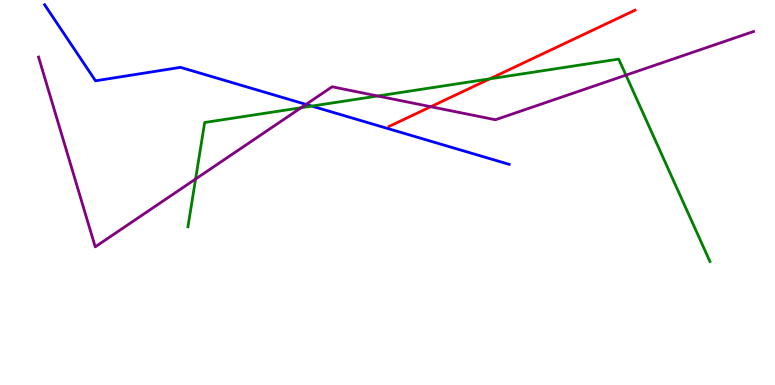[{'lines': ['blue', 'red'], 'intersections': []}, {'lines': ['green', 'red'], 'intersections': [{'x': 6.32, 'y': 7.95}]}, {'lines': ['purple', 'red'], 'intersections': [{'x': 5.56, 'y': 7.23}]}, {'lines': ['blue', 'green'], 'intersections': [{'x': 4.02, 'y': 7.24}]}, {'lines': ['blue', 'purple'], 'intersections': [{'x': 3.95, 'y': 7.29}]}, {'lines': ['green', 'purple'], 'intersections': [{'x': 2.52, 'y': 5.35}, {'x': 3.89, 'y': 7.2}, {'x': 4.87, 'y': 7.51}, {'x': 8.08, 'y': 8.05}]}]